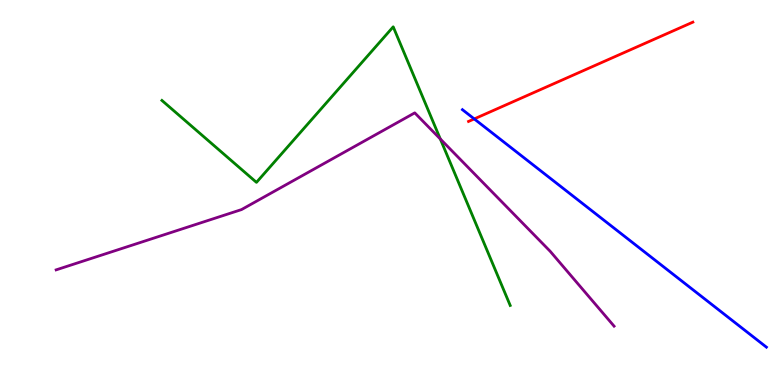[{'lines': ['blue', 'red'], 'intersections': [{'x': 6.12, 'y': 6.91}]}, {'lines': ['green', 'red'], 'intersections': []}, {'lines': ['purple', 'red'], 'intersections': []}, {'lines': ['blue', 'green'], 'intersections': []}, {'lines': ['blue', 'purple'], 'intersections': []}, {'lines': ['green', 'purple'], 'intersections': [{'x': 5.68, 'y': 6.39}]}]